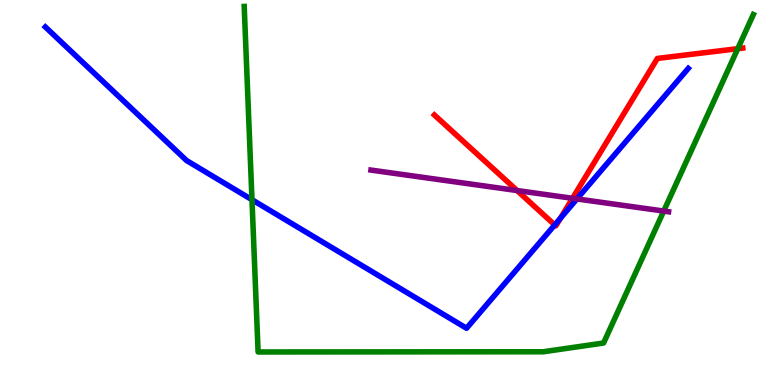[{'lines': ['blue', 'red'], 'intersections': [{'x': 7.16, 'y': 4.16}, {'x': 7.23, 'y': 4.33}]}, {'lines': ['green', 'red'], 'intersections': [{'x': 9.52, 'y': 8.74}]}, {'lines': ['purple', 'red'], 'intersections': [{'x': 6.67, 'y': 5.05}, {'x': 7.39, 'y': 4.85}]}, {'lines': ['blue', 'green'], 'intersections': [{'x': 3.25, 'y': 4.81}]}, {'lines': ['blue', 'purple'], 'intersections': [{'x': 7.44, 'y': 4.83}]}, {'lines': ['green', 'purple'], 'intersections': [{'x': 8.56, 'y': 4.52}]}]